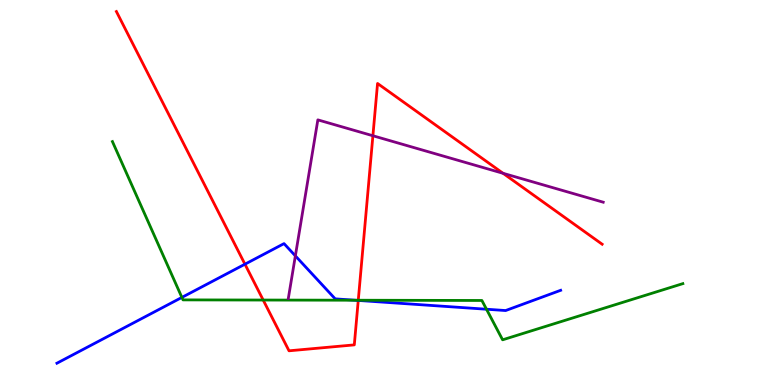[{'lines': ['blue', 'red'], 'intersections': [{'x': 3.16, 'y': 3.14}, {'x': 4.62, 'y': 2.2}]}, {'lines': ['green', 'red'], 'intersections': [{'x': 3.4, 'y': 2.21}, {'x': 4.62, 'y': 2.2}]}, {'lines': ['purple', 'red'], 'intersections': [{'x': 4.81, 'y': 6.47}, {'x': 6.49, 'y': 5.5}]}, {'lines': ['blue', 'green'], 'intersections': [{'x': 2.35, 'y': 2.28}, {'x': 4.58, 'y': 2.2}, {'x': 6.28, 'y': 1.97}]}, {'lines': ['blue', 'purple'], 'intersections': [{'x': 3.81, 'y': 3.35}]}, {'lines': ['green', 'purple'], 'intersections': []}]